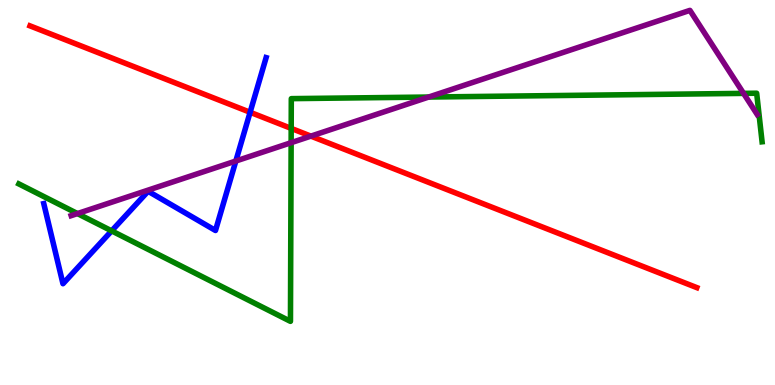[{'lines': ['blue', 'red'], 'intersections': [{'x': 3.23, 'y': 7.08}]}, {'lines': ['green', 'red'], 'intersections': [{'x': 3.76, 'y': 6.67}]}, {'lines': ['purple', 'red'], 'intersections': [{'x': 4.01, 'y': 6.46}]}, {'lines': ['blue', 'green'], 'intersections': [{'x': 1.44, 'y': 4.0}]}, {'lines': ['blue', 'purple'], 'intersections': [{'x': 3.04, 'y': 5.82}]}, {'lines': ['green', 'purple'], 'intersections': [{'x': 0.999, 'y': 4.45}, {'x': 3.76, 'y': 6.29}, {'x': 5.53, 'y': 7.48}, {'x': 9.59, 'y': 7.57}]}]